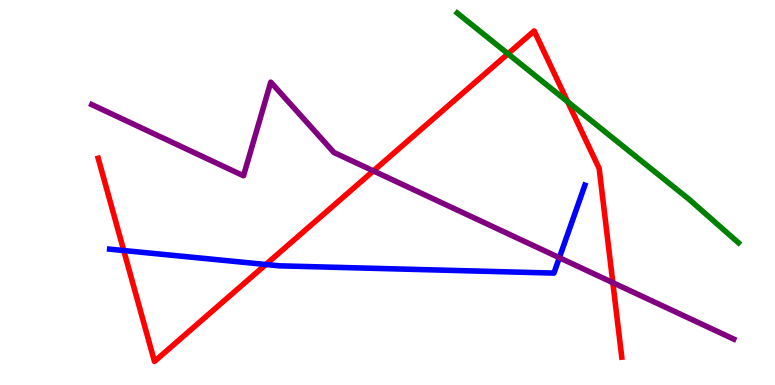[{'lines': ['blue', 'red'], 'intersections': [{'x': 1.6, 'y': 3.49}, {'x': 3.43, 'y': 3.13}]}, {'lines': ['green', 'red'], 'intersections': [{'x': 6.55, 'y': 8.6}, {'x': 7.32, 'y': 7.36}]}, {'lines': ['purple', 'red'], 'intersections': [{'x': 4.82, 'y': 5.56}, {'x': 7.91, 'y': 2.66}]}, {'lines': ['blue', 'green'], 'intersections': []}, {'lines': ['blue', 'purple'], 'intersections': [{'x': 7.22, 'y': 3.31}]}, {'lines': ['green', 'purple'], 'intersections': []}]